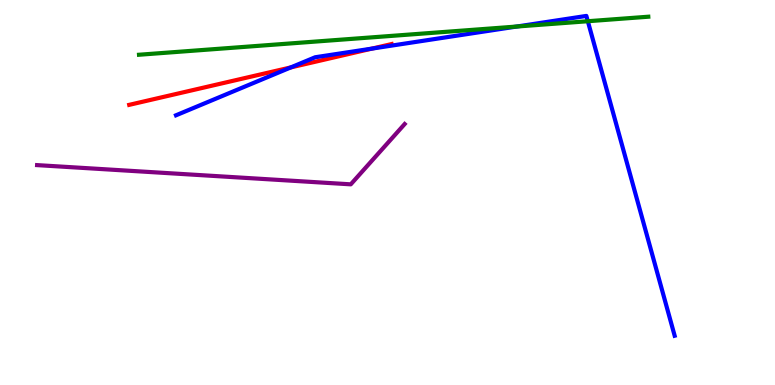[{'lines': ['blue', 'red'], 'intersections': [{'x': 3.75, 'y': 8.25}, {'x': 4.8, 'y': 8.74}]}, {'lines': ['green', 'red'], 'intersections': []}, {'lines': ['purple', 'red'], 'intersections': []}, {'lines': ['blue', 'green'], 'intersections': [{'x': 6.67, 'y': 9.31}, {'x': 7.58, 'y': 9.45}]}, {'lines': ['blue', 'purple'], 'intersections': []}, {'lines': ['green', 'purple'], 'intersections': []}]